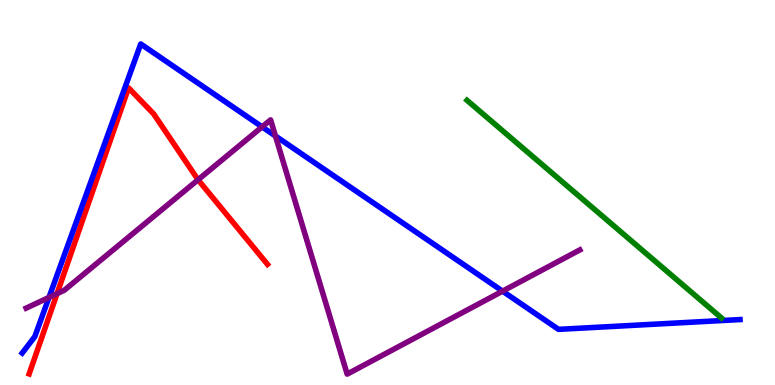[{'lines': ['blue', 'red'], 'intersections': []}, {'lines': ['green', 'red'], 'intersections': []}, {'lines': ['purple', 'red'], 'intersections': [{'x': 0.736, 'y': 2.37}, {'x': 2.56, 'y': 5.33}]}, {'lines': ['blue', 'green'], 'intersections': []}, {'lines': ['blue', 'purple'], 'intersections': [{'x': 0.632, 'y': 2.27}, {'x': 3.38, 'y': 6.7}, {'x': 3.55, 'y': 6.47}, {'x': 6.48, 'y': 2.44}]}, {'lines': ['green', 'purple'], 'intersections': []}]